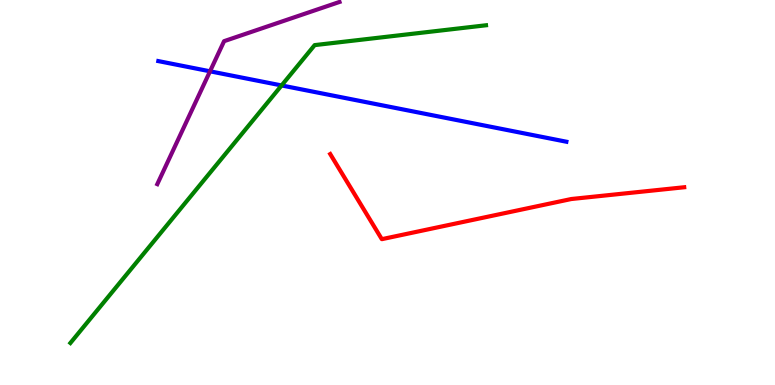[{'lines': ['blue', 'red'], 'intersections': []}, {'lines': ['green', 'red'], 'intersections': []}, {'lines': ['purple', 'red'], 'intersections': []}, {'lines': ['blue', 'green'], 'intersections': [{'x': 3.63, 'y': 7.78}]}, {'lines': ['blue', 'purple'], 'intersections': [{'x': 2.71, 'y': 8.15}]}, {'lines': ['green', 'purple'], 'intersections': []}]